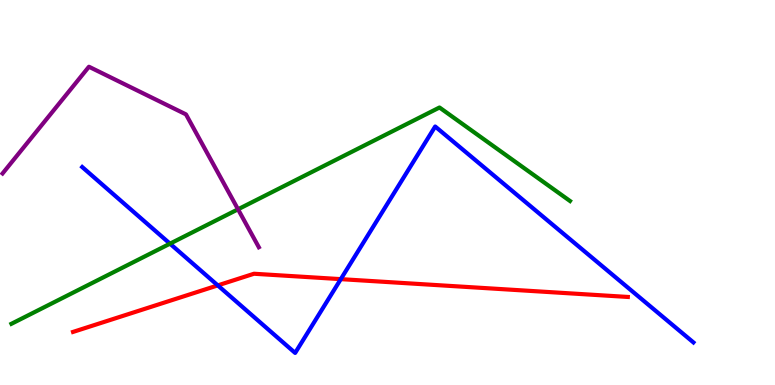[{'lines': ['blue', 'red'], 'intersections': [{'x': 2.81, 'y': 2.59}, {'x': 4.4, 'y': 2.75}]}, {'lines': ['green', 'red'], 'intersections': []}, {'lines': ['purple', 'red'], 'intersections': []}, {'lines': ['blue', 'green'], 'intersections': [{'x': 2.19, 'y': 3.67}]}, {'lines': ['blue', 'purple'], 'intersections': []}, {'lines': ['green', 'purple'], 'intersections': [{'x': 3.07, 'y': 4.56}]}]